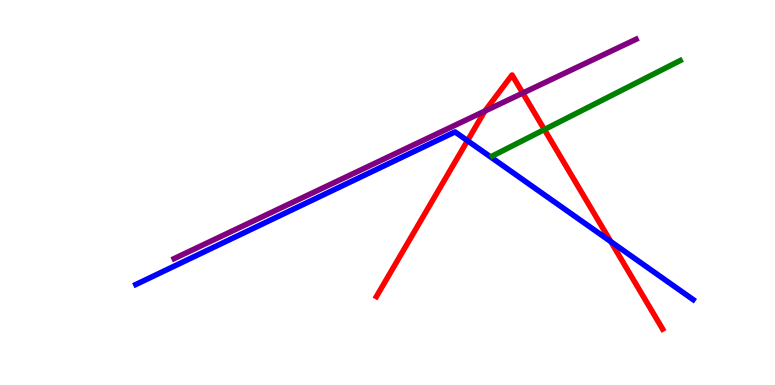[{'lines': ['blue', 'red'], 'intersections': [{'x': 6.03, 'y': 6.35}, {'x': 7.88, 'y': 3.72}]}, {'lines': ['green', 'red'], 'intersections': [{'x': 7.02, 'y': 6.63}]}, {'lines': ['purple', 'red'], 'intersections': [{'x': 6.26, 'y': 7.12}, {'x': 6.75, 'y': 7.58}]}, {'lines': ['blue', 'green'], 'intersections': []}, {'lines': ['blue', 'purple'], 'intersections': []}, {'lines': ['green', 'purple'], 'intersections': []}]